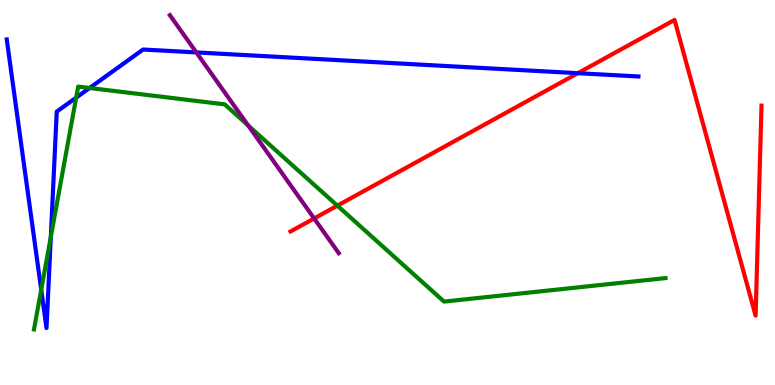[{'lines': ['blue', 'red'], 'intersections': [{'x': 7.46, 'y': 8.1}]}, {'lines': ['green', 'red'], 'intersections': [{'x': 4.35, 'y': 4.66}]}, {'lines': ['purple', 'red'], 'intersections': [{'x': 4.05, 'y': 4.33}]}, {'lines': ['blue', 'green'], 'intersections': [{'x': 0.532, 'y': 2.48}, {'x': 0.656, 'y': 3.85}, {'x': 0.983, 'y': 7.46}, {'x': 1.16, 'y': 7.71}]}, {'lines': ['blue', 'purple'], 'intersections': [{'x': 2.53, 'y': 8.64}]}, {'lines': ['green', 'purple'], 'intersections': [{'x': 3.2, 'y': 6.74}]}]